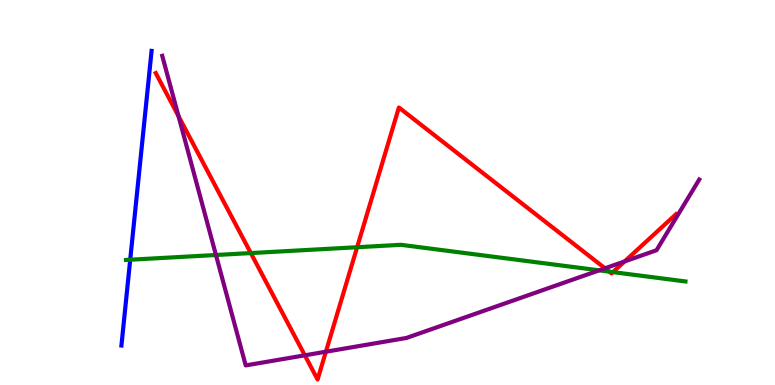[{'lines': ['blue', 'red'], 'intersections': []}, {'lines': ['green', 'red'], 'intersections': [{'x': 3.24, 'y': 3.43}, {'x': 4.61, 'y': 3.58}, {'x': 7.86, 'y': 2.94}, {'x': 7.91, 'y': 2.93}]}, {'lines': ['purple', 'red'], 'intersections': [{'x': 2.3, 'y': 6.98}, {'x': 3.93, 'y': 0.771}, {'x': 4.21, 'y': 0.865}, {'x': 7.81, 'y': 3.03}, {'x': 8.06, 'y': 3.21}]}, {'lines': ['blue', 'green'], 'intersections': [{'x': 1.68, 'y': 3.25}]}, {'lines': ['blue', 'purple'], 'intersections': []}, {'lines': ['green', 'purple'], 'intersections': [{'x': 2.79, 'y': 3.38}, {'x': 7.73, 'y': 2.98}]}]